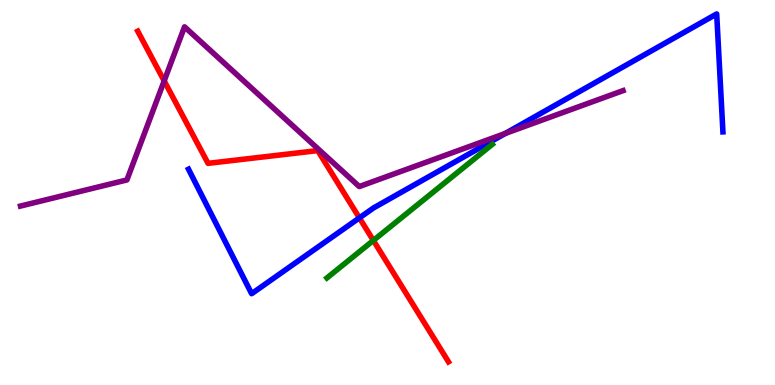[{'lines': ['blue', 'red'], 'intersections': [{'x': 4.64, 'y': 4.34}]}, {'lines': ['green', 'red'], 'intersections': [{'x': 4.82, 'y': 3.75}]}, {'lines': ['purple', 'red'], 'intersections': [{'x': 2.12, 'y': 7.9}]}, {'lines': ['blue', 'green'], 'intersections': []}, {'lines': ['blue', 'purple'], 'intersections': [{'x': 6.52, 'y': 6.53}]}, {'lines': ['green', 'purple'], 'intersections': []}]